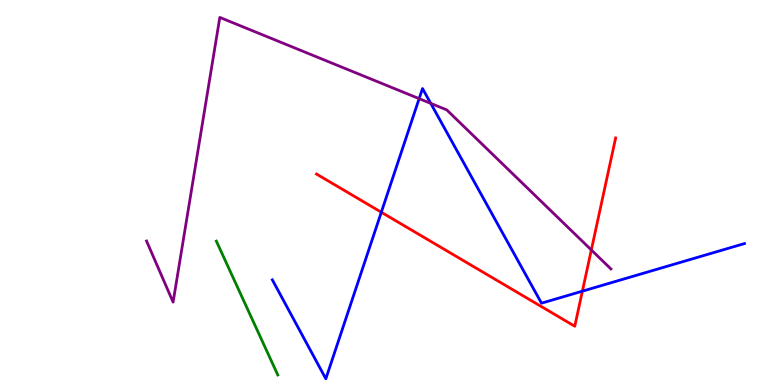[{'lines': ['blue', 'red'], 'intersections': [{'x': 4.92, 'y': 4.49}, {'x': 7.51, 'y': 2.44}]}, {'lines': ['green', 'red'], 'intersections': []}, {'lines': ['purple', 'red'], 'intersections': [{'x': 7.63, 'y': 3.51}]}, {'lines': ['blue', 'green'], 'intersections': []}, {'lines': ['blue', 'purple'], 'intersections': [{'x': 5.41, 'y': 7.44}, {'x': 5.56, 'y': 7.32}]}, {'lines': ['green', 'purple'], 'intersections': []}]